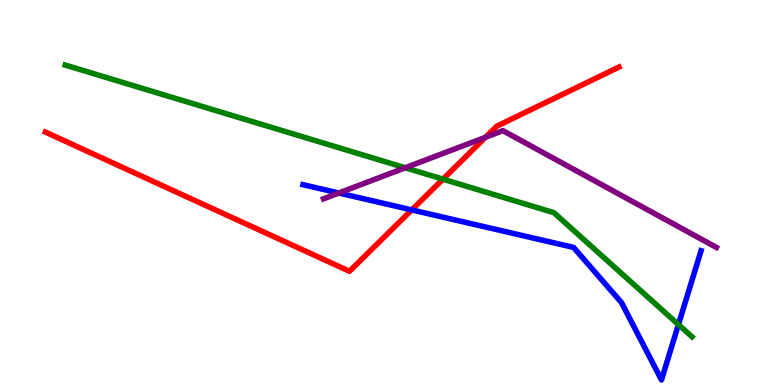[{'lines': ['blue', 'red'], 'intersections': [{'x': 5.31, 'y': 4.55}]}, {'lines': ['green', 'red'], 'intersections': [{'x': 5.72, 'y': 5.35}]}, {'lines': ['purple', 'red'], 'intersections': [{'x': 6.26, 'y': 6.43}]}, {'lines': ['blue', 'green'], 'intersections': [{'x': 8.75, 'y': 1.57}]}, {'lines': ['blue', 'purple'], 'intersections': [{'x': 4.37, 'y': 4.99}]}, {'lines': ['green', 'purple'], 'intersections': [{'x': 5.23, 'y': 5.64}]}]